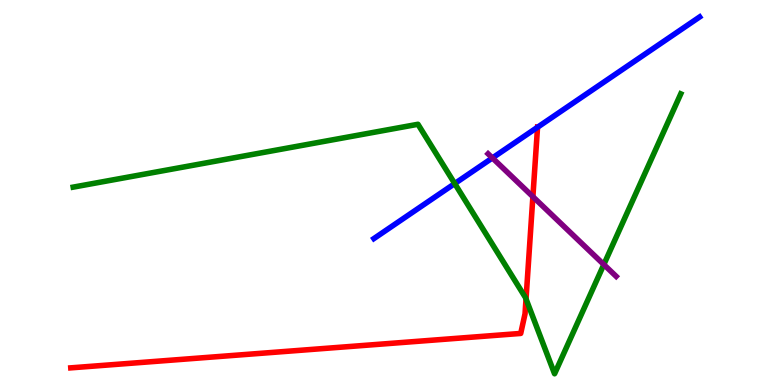[{'lines': ['blue', 'red'], 'intersections': [{'x': 6.94, 'y': 6.7}]}, {'lines': ['green', 'red'], 'intersections': [{'x': 6.79, 'y': 2.23}]}, {'lines': ['purple', 'red'], 'intersections': [{'x': 6.88, 'y': 4.89}]}, {'lines': ['blue', 'green'], 'intersections': [{'x': 5.87, 'y': 5.23}]}, {'lines': ['blue', 'purple'], 'intersections': [{'x': 6.35, 'y': 5.9}]}, {'lines': ['green', 'purple'], 'intersections': [{'x': 7.79, 'y': 3.13}]}]